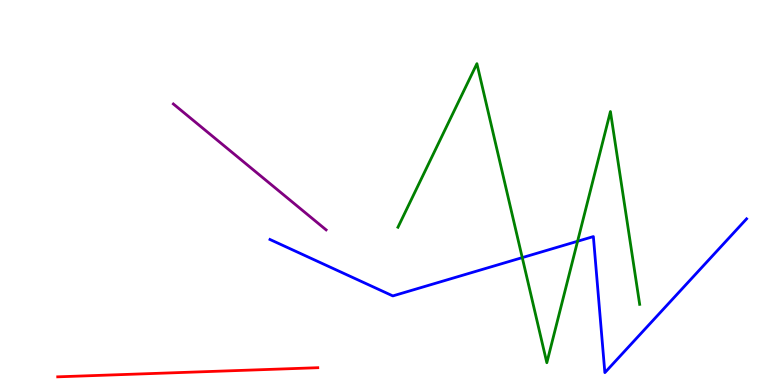[{'lines': ['blue', 'red'], 'intersections': []}, {'lines': ['green', 'red'], 'intersections': []}, {'lines': ['purple', 'red'], 'intersections': []}, {'lines': ['blue', 'green'], 'intersections': [{'x': 6.74, 'y': 3.31}, {'x': 7.45, 'y': 3.73}]}, {'lines': ['blue', 'purple'], 'intersections': []}, {'lines': ['green', 'purple'], 'intersections': []}]